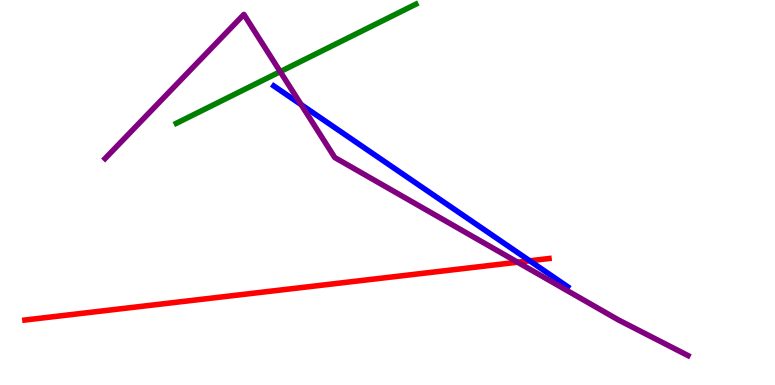[{'lines': ['blue', 'red'], 'intersections': [{'x': 6.83, 'y': 3.23}]}, {'lines': ['green', 'red'], 'intersections': []}, {'lines': ['purple', 'red'], 'intersections': [{'x': 6.68, 'y': 3.19}]}, {'lines': ['blue', 'green'], 'intersections': []}, {'lines': ['blue', 'purple'], 'intersections': [{'x': 3.89, 'y': 7.28}]}, {'lines': ['green', 'purple'], 'intersections': [{'x': 3.62, 'y': 8.14}]}]